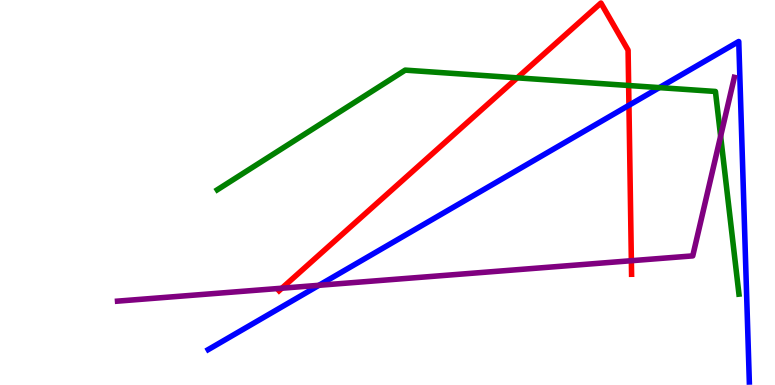[{'lines': ['blue', 'red'], 'intersections': [{'x': 8.12, 'y': 7.27}]}, {'lines': ['green', 'red'], 'intersections': [{'x': 6.67, 'y': 7.98}, {'x': 8.11, 'y': 7.78}]}, {'lines': ['purple', 'red'], 'intersections': [{'x': 3.64, 'y': 2.51}, {'x': 8.15, 'y': 3.23}]}, {'lines': ['blue', 'green'], 'intersections': [{'x': 8.51, 'y': 7.72}]}, {'lines': ['blue', 'purple'], 'intersections': [{'x': 4.12, 'y': 2.59}]}, {'lines': ['green', 'purple'], 'intersections': [{'x': 9.3, 'y': 6.46}]}]